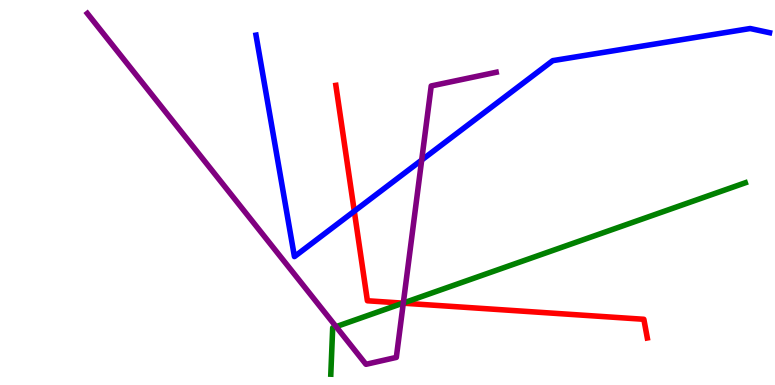[{'lines': ['blue', 'red'], 'intersections': [{'x': 4.57, 'y': 4.51}]}, {'lines': ['green', 'red'], 'intersections': [{'x': 5.2, 'y': 2.13}]}, {'lines': ['purple', 'red'], 'intersections': [{'x': 5.2, 'y': 2.13}]}, {'lines': ['blue', 'green'], 'intersections': []}, {'lines': ['blue', 'purple'], 'intersections': [{'x': 5.44, 'y': 5.84}]}, {'lines': ['green', 'purple'], 'intersections': [{'x': 4.34, 'y': 1.52}, {'x': 5.2, 'y': 2.13}]}]